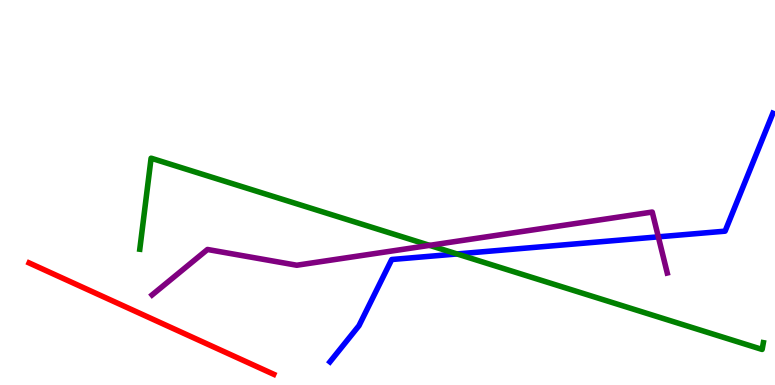[{'lines': ['blue', 'red'], 'intersections': []}, {'lines': ['green', 'red'], 'intersections': []}, {'lines': ['purple', 'red'], 'intersections': []}, {'lines': ['blue', 'green'], 'intersections': [{'x': 5.9, 'y': 3.4}]}, {'lines': ['blue', 'purple'], 'intersections': [{'x': 8.49, 'y': 3.85}]}, {'lines': ['green', 'purple'], 'intersections': [{'x': 5.54, 'y': 3.63}]}]